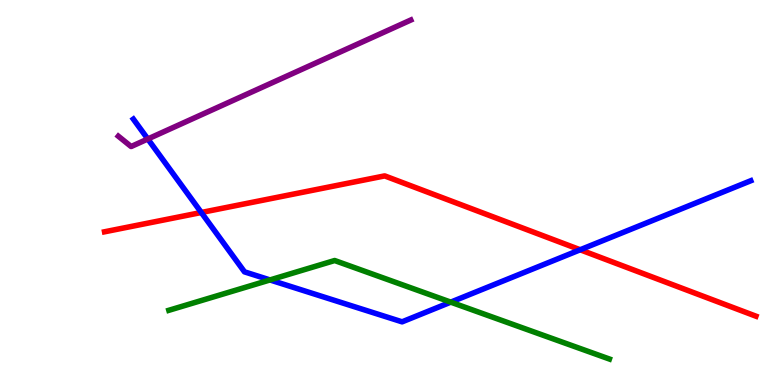[{'lines': ['blue', 'red'], 'intersections': [{'x': 2.6, 'y': 4.48}, {'x': 7.49, 'y': 3.51}]}, {'lines': ['green', 'red'], 'intersections': []}, {'lines': ['purple', 'red'], 'intersections': []}, {'lines': ['blue', 'green'], 'intersections': [{'x': 3.48, 'y': 2.73}, {'x': 5.82, 'y': 2.15}]}, {'lines': ['blue', 'purple'], 'intersections': [{'x': 1.91, 'y': 6.39}]}, {'lines': ['green', 'purple'], 'intersections': []}]